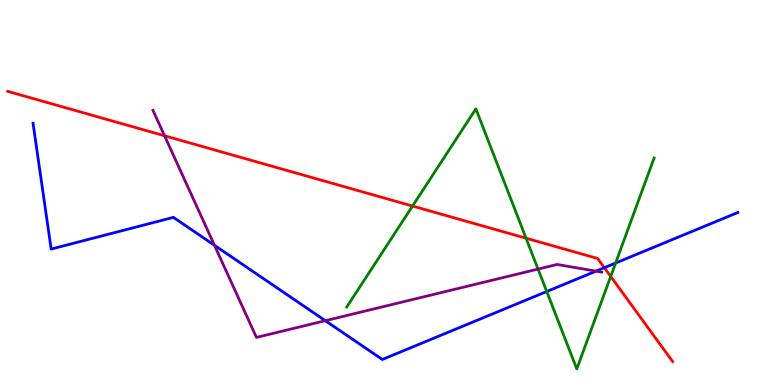[{'lines': ['blue', 'red'], 'intersections': [{'x': 7.8, 'y': 3.05}]}, {'lines': ['green', 'red'], 'intersections': [{'x': 5.32, 'y': 4.65}, {'x': 6.79, 'y': 3.81}, {'x': 7.88, 'y': 2.82}]}, {'lines': ['purple', 'red'], 'intersections': [{'x': 2.12, 'y': 6.47}]}, {'lines': ['blue', 'green'], 'intersections': [{'x': 7.05, 'y': 2.43}, {'x': 7.94, 'y': 3.17}]}, {'lines': ['blue', 'purple'], 'intersections': [{'x': 2.77, 'y': 3.63}, {'x': 4.2, 'y': 1.67}, {'x': 7.69, 'y': 2.96}]}, {'lines': ['green', 'purple'], 'intersections': [{'x': 6.94, 'y': 3.01}]}]